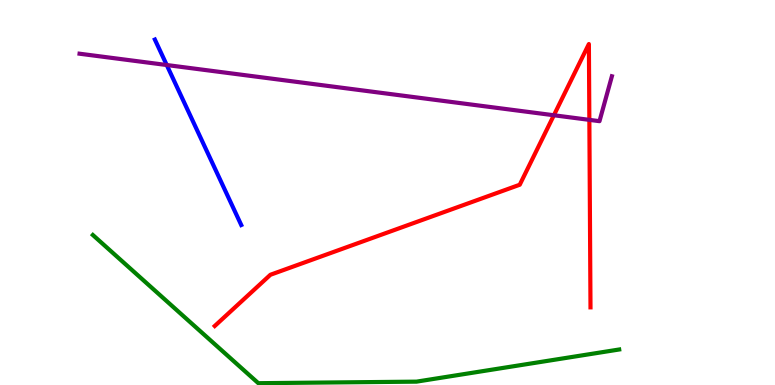[{'lines': ['blue', 'red'], 'intersections': []}, {'lines': ['green', 'red'], 'intersections': []}, {'lines': ['purple', 'red'], 'intersections': [{'x': 7.15, 'y': 7.01}, {'x': 7.6, 'y': 6.89}]}, {'lines': ['blue', 'green'], 'intersections': []}, {'lines': ['blue', 'purple'], 'intersections': [{'x': 2.15, 'y': 8.31}]}, {'lines': ['green', 'purple'], 'intersections': []}]